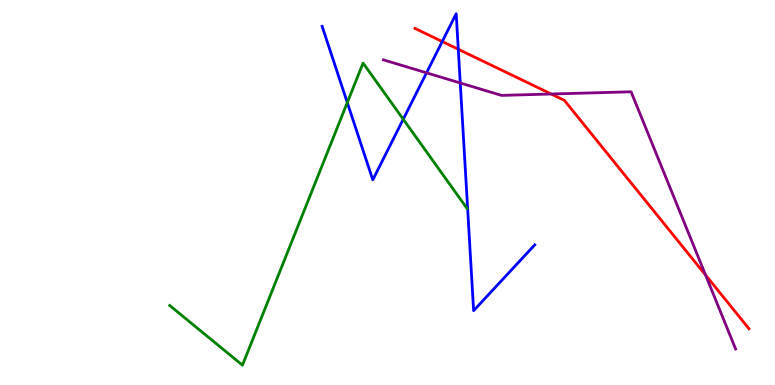[{'lines': ['blue', 'red'], 'intersections': [{'x': 5.71, 'y': 8.92}, {'x': 5.91, 'y': 8.72}]}, {'lines': ['green', 'red'], 'intersections': []}, {'lines': ['purple', 'red'], 'intersections': [{'x': 7.11, 'y': 7.56}, {'x': 9.1, 'y': 2.86}]}, {'lines': ['blue', 'green'], 'intersections': [{'x': 4.48, 'y': 7.34}, {'x': 5.2, 'y': 6.9}]}, {'lines': ['blue', 'purple'], 'intersections': [{'x': 5.5, 'y': 8.11}, {'x': 5.94, 'y': 7.84}]}, {'lines': ['green', 'purple'], 'intersections': []}]